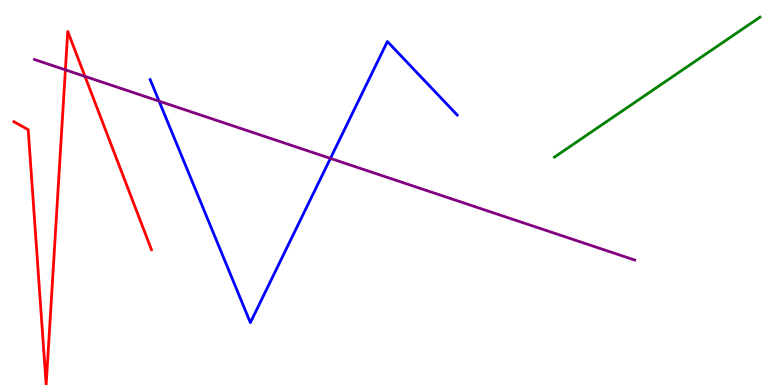[{'lines': ['blue', 'red'], 'intersections': []}, {'lines': ['green', 'red'], 'intersections': []}, {'lines': ['purple', 'red'], 'intersections': [{'x': 0.844, 'y': 8.19}, {'x': 1.1, 'y': 8.02}]}, {'lines': ['blue', 'green'], 'intersections': []}, {'lines': ['blue', 'purple'], 'intersections': [{'x': 2.05, 'y': 7.37}, {'x': 4.26, 'y': 5.89}]}, {'lines': ['green', 'purple'], 'intersections': []}]